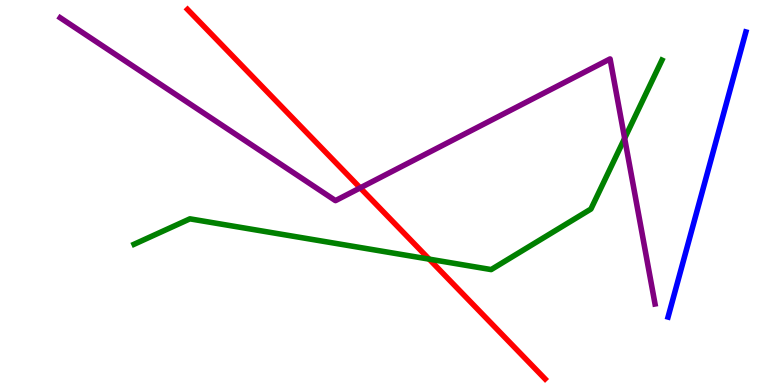[{'lines': ['blue', 'red'], 'intersections': []}, {'lines': ['green', 'red'], 'intersections': [{'x': 5.54, 'y': 3.27}]}, {'lines': ['purple', 'red'], 'intersections': [{'x': 4.65, 'y': 5.12}]}, {'lines': ['blue', 'green'], 'intersections': []}, {'lines': ['blue', 'purple'], 'intersections': []}, {'lines': ['green', 'purple'], 'intersections': [{'x': 8.06, 'y': 6.41}]}]